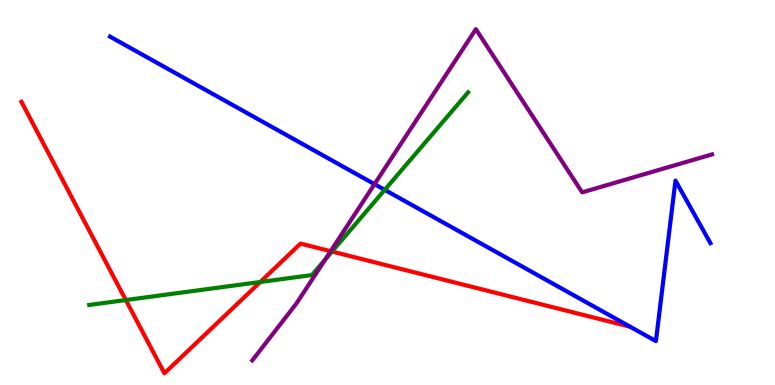[{'lines': ['blue', 'red'], 'intersections': []}, {'lines': ['green', 'red'], 'intersections': [{'x': 1.62, 'y': 2.21}, {'x': 3.36, 'y': 2.68}, {'x': 4.28, 'y': 3.47}]}, {'lines': ['purple', 'red'], 'intersections': [{'x': 4.27, 'y': 3.48}]}, {'lines': ['blue', 'green'], 'intersections': [{'x': 4.96, 'y': 5.07}]}, {'lines': ['blue', 'purple'], 'intersections': [{'x': 4.83, 'y': 5.22}]}, {'lines': ['green', 'purple'], 'intersections': [{'x': 4.2, 'y': 3.26}]}]